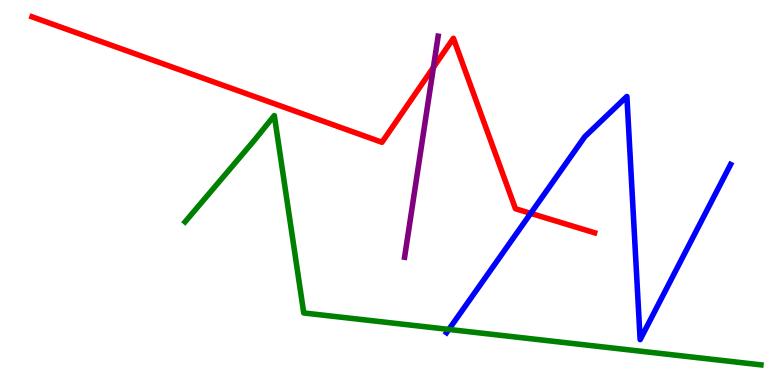[{'lines': ['blue', 'red'], 'intersections': [{'x': 6.85, 'y': 4.46}]}, {'lines': ['green', 'red'], 'intersections': []}, {'lines': ['purple', 'red'], 'intersections': [{'x': 5.59, 'y': 8.25}]}, {'lines': ['blue', 'green'], 'intersections': [{'x': 5.79, 'y': 1.44}]}, {'lines': ['blue', 'purple'], 'intersections': []}, {'lines': ['green', 'purple'], 'intersections': []}]